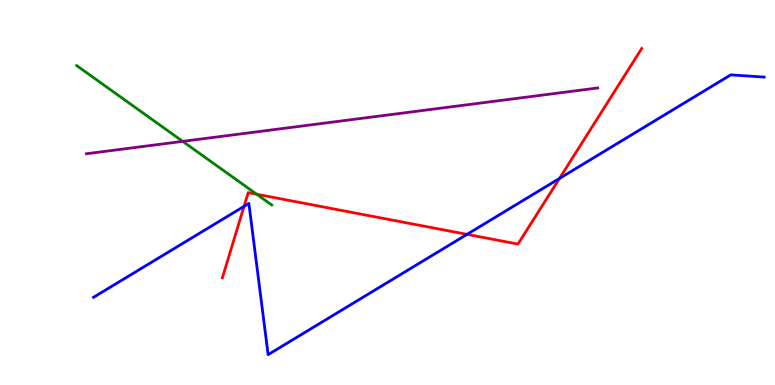[{'lines': ['blue', 'red'], 'intersections': [{'x': 3.15, 'y': 4.64}, {'x': 6.03, 'y': 3.91}, {'x': 7.22, 'y': 5.37}]}, {'lines': ['green', 'red'], 'intersections': [{'x': 3.31, 'y': 4.95}]}, {'lines': ['purple', 'red'], 'intersections': []}, {'lines': ['blue', 'green'], 'intersections': []}, {'lines': ['blue', 'purple'], 'intersections': []}, {'lines': ['green', 'purple'], 'intersections': [{'x': 2.36, 'y': 6.33}]}]